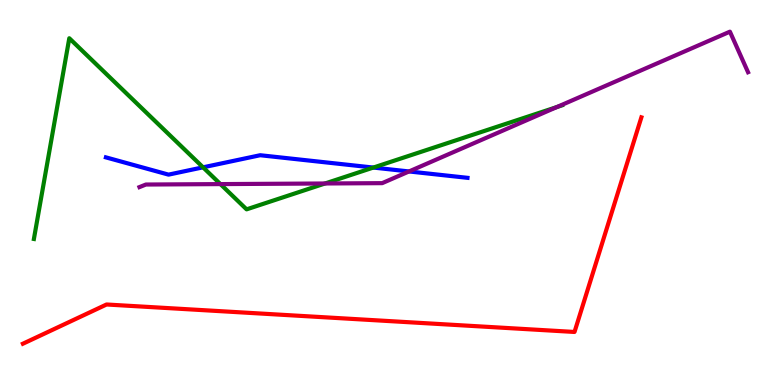[{'lines': ['blue', 'red'], 'intersections': []}, {'lines': ['green', 'red'], 'intersections': []}, {'lines': ['purple', 'red'], 'intersections': []}, {'lines': ['blue', 'green'], 'intersections': [{'x': 2.62, 'y': 5.65}, {'x': 4.82, 'y': 5.65}]}, {'lines': ['blue', 'purple'], 'intersections': [{'x': 5.28, 'y': 5.55}]}, {'lines': ['green', 'purple'], 'intersections': [{'x': 2.84, 'y': 5.22}, {'x': 4.19, 'y': 5.23}, {'x': 7.19, 'y': 7.22}]}]